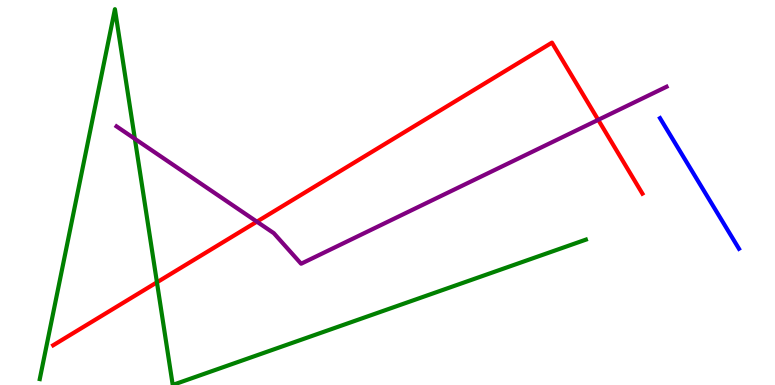[{'lines': ['blue', 'red'], 'intersections': []}, {'lines': ['green', 'red'], 'intersections': [{'x': 2.02, 'y': 2.67}]}, {'lines': ['purple', 'red'], 'intersections': [{'x': 3.31, 'y': 4.24}, {'x': 7.72, 'y': 6.89}]}, {'lines': ['blue', 'green'], 'intersections': []}, {'lines': ['blue', 'purple'], 'intersections': []}, {'lines': ['green', 'purple'], 'intersections': [{'x': 1.74, 'y': 6.39}]}]